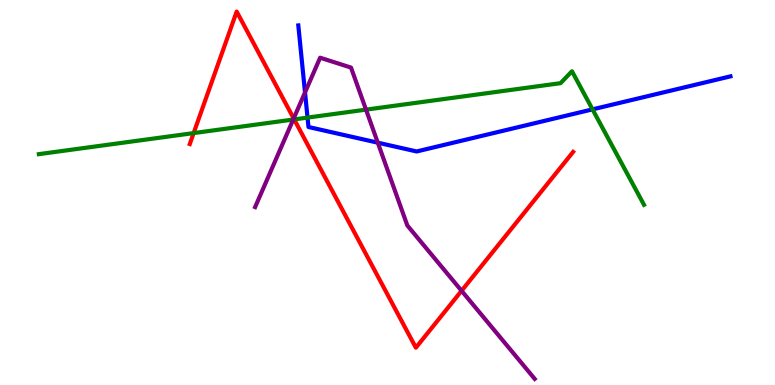[{'lines': ['blue', 'red'], 'intersections': []}, {'lines': ['green', 'red'], 'intersections': [{'x': 2.5, 'y': 6.54}, {'x': 3.8, 'y': 6.9}]}, {'lines': ['purple', 'red'], 'intersections': [{'x': 3.79, 'y': 6.92}, {'x': 5.96, 'y': 2.45}]}, {'lines': ['blue', 'green'], 'intersections': [{'x': 3.97, 'y': 6.95}, {'x': 7.65, 'y': 7.16}]}, {'lines': ['blue', 'purple'], 'intersections': [{'x': 3.94, 'y': 7.6}, {'x': 4.87, 'y': 6.29}]}, {'lines': ['green', 'purple'], 'intersections': [{'x': 3.78, 'y': 6.89}, {'x': 4.72, 'y': 7.15}]}]